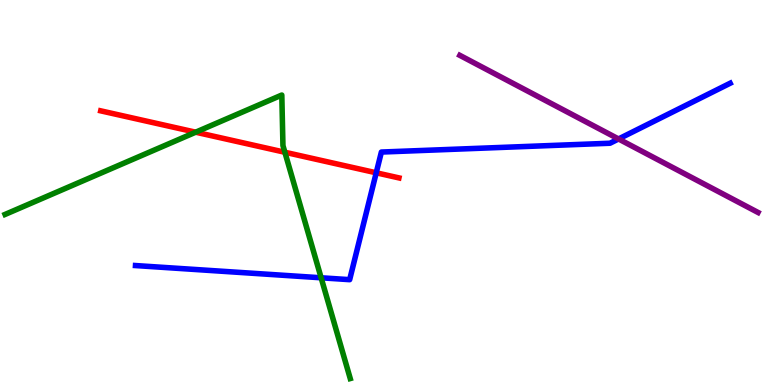[{'lines': ['blue', 'red'], 'intersections': [{'x': 4.85, 'y': 5.51}]}, {'lines': ['green', 'red'], 'intersections': [{'x': 2.52, 'y': 6.57}, {'x': 3.68, 'y': 6.05}]}, {'lines': ['purple', 'red'], 'intersections': []}, {'lines': ['blue', 'green'], 'intersections': [{'x': 4.14, 'y': 2.78}]}, {'lines': ['blue', 'purple'], 'intersections': [{'x': 7.98, 'y': 6.39}]}, {'lines': ['green', 'purple'], 'intersections': []}]